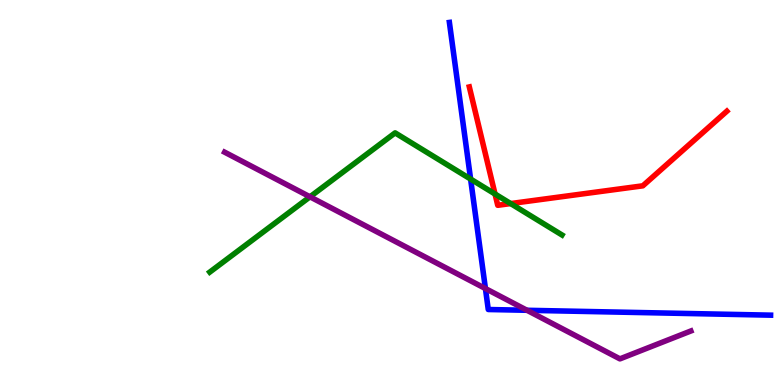[{'lines': ['blue', 'red'], 'intersections': []}, {'lines': ['green', 'red'], 'intersections': [{'x': 6.39, 'y': 4.96}, {'x': 6.59, 'y': 4.71}]}, {'lines': ['purple', 'red'], 'intersections': []}, {'lines': ['blue', 'green'], 'intersections': [{'x': 6.07, 'y': 5.35}]}, {'lines': ['blue', 'purple'], 'intersections': [{'x': 6.26, 'y': 2.51}, {'x': 6.8, 'y': 1.94}]}, {'lines': ['green', 'purple'], 'intersections': [{'x': 4.0, 'y': 4.89}]}]